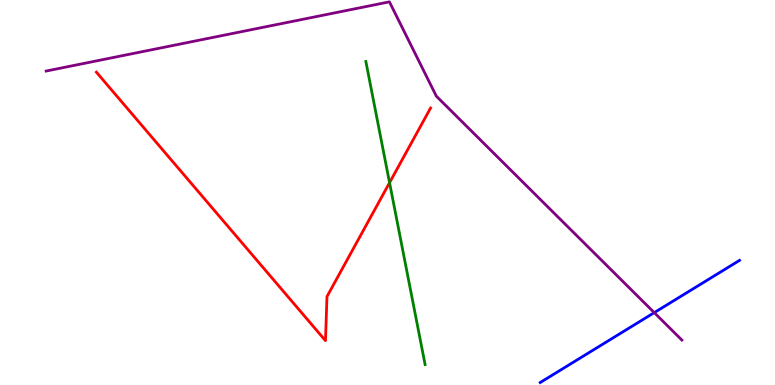[{'lines': ['blue', 'red'], 'intersections': []}, {'lines': ['green', 'red'], 'intersections': [{'x': 5.03, 'y': 5.26}]}, {'lines': ['purple', 'red'], 'intersections': []}, {'lines': ['blue', 'green'], 'intersections': []}, {'lines': ['blue', 'purple'], 'intersections': [{'x': 8.44, 'y': 1.88}]}, {'lines': ['green', 'purple'], 'intersections': []}]